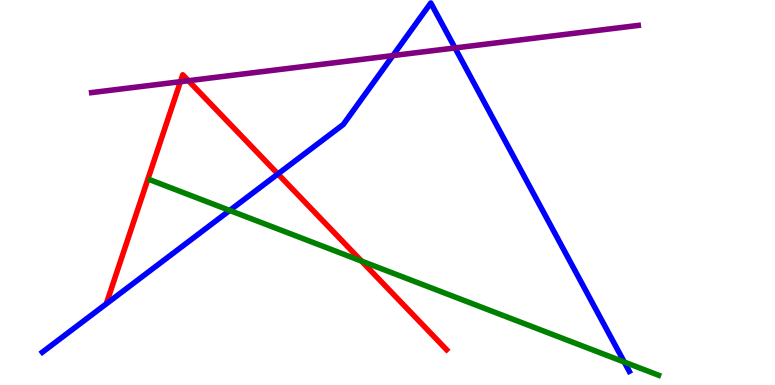[{'lines': ['blue', 'red'], 'intersections': [{'x': 3.59, 'y': 5.48}]}, {'lines': ['green', 'red'], 'intersections': [{'x': 4.67, 'y': 3.22}]}, {'lines': ['purple', 'red'], 'intersections': [{'x': 2.33, 'y': 7.88}, {'x': 2.43, 'y': 7.9}]}, {'lines': ['blue', 'green'], 'intersections': [{'x': 2.96, 'y': 4.53}, {'x': 8.06, 'y': 0.597}]}, {'lines': ['blue', 'purple'], 'intersections': [{'x': 5.07, 'y': 8.56}, {'x': 5.87, 'y': 8.75}]}, {'lines': ['green', 'purple'], 'intersections': []}]